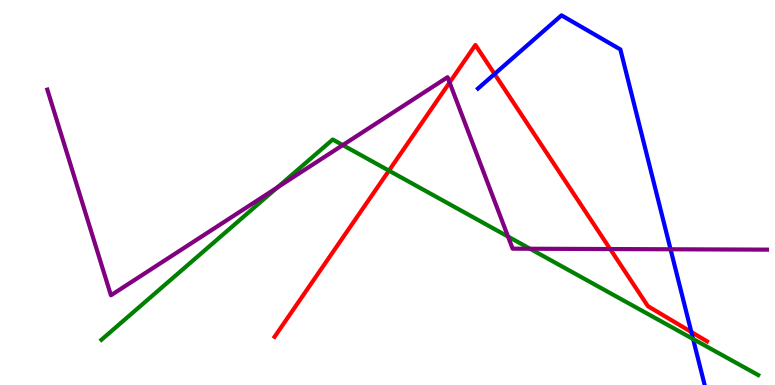[{'lines': ['blue', 'red'], 'intersections': [{'x': 6.38, 'y': 8.08}, {'x': 8.92, 'y': 1.38}]}, {'lines': ['green', 'red'], 'intersections': [{'x': 5.02, 'y': 5.57}]}, {'lines': ['purple', 'red'], 'intersections': [{'x': 5.8, 'y': 7.86}, {'x': 7.87, 'y': 3.53}]}, {'lines': ['blue', 'green'], 'intersections': [{'x': 8.94, 'y': 1.19}]}, {'lines': ['blue', 'purple'], 'intersections': [{'x': 8.65, 'y': 3.53}]}, {'lines': ['green', 'purple'], 'intersections': [{'x': 3.58, 'y': 5.13}, {'x': 4.42, 'y': 6.23}, {'x': 6.56, 'y': 3.86}, {'x': 6.84, 'y': 3.54}]}]